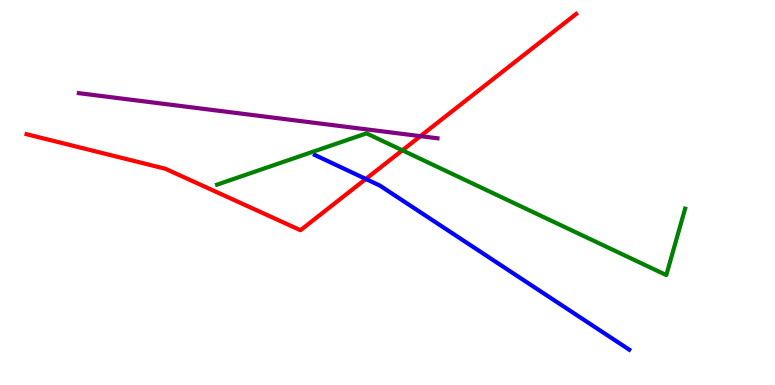[{'lines': ['blue', 'red'], 'intersections': [{'x': 4.72, 'y': 5.35}]}, {'lines': ['green', 'red'], 'intersections': [{'x': 5.19, 'y': 6.1}]}, {'lines': ['purple', 'red'], 'intersections': [{'x': 5.42, 'y': 6.46}]}, {'lines': ['blue', 'green'], 'intersections': []}, {'lines': ['blue', 'purple'], 'intersections': []}, {'lines': ['green', 'purple'], 'intersections': []}]